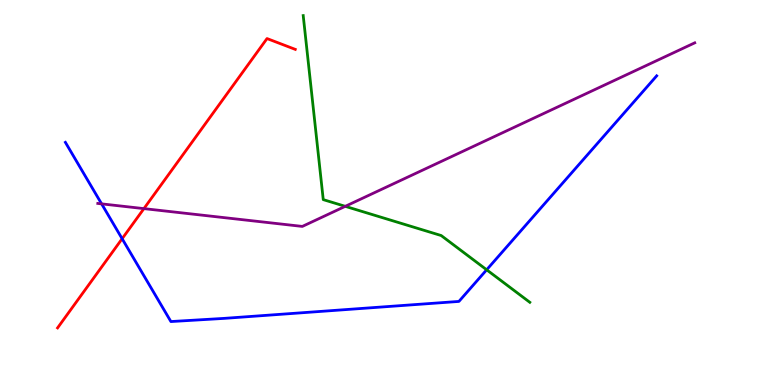[{'lines': ['blue', 'red'], 'intersections': [{'x': 1.58, 'y': 3.8}]}, {'lines': ['green', 'red'], 'intersections': []}, {'lines': ['purple', 'red'], 'intersections': [{'x': 1.86, 'y': 4.58}]}, {'lines': ['blue', 'green'], 'intersections': [{'x': 6.28, 'y': 2.99}]}, {'lines': ['blue', 'purple'], 'intersections': [{'x': 1.31, 'y': 4.7}]}, {'lines': ['green', 'purple'], 'intersections': [{'x': 4.45, 'y': 4.64}]}]